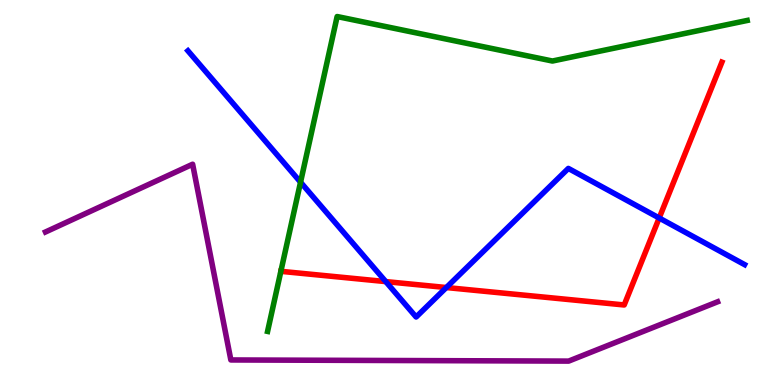[{'lines': ['blue', 'red'], 'intersections': [{'x': 4.98, 'y': 2.69}, {'x': 5.76, 'y': 2.53}, {'x': 8.51, 'y': 4.34}]}, {'lines': ['green', 'red'], 'intersections': []}, {'lines': ['purple', 'red'], 'intersections': []}, {'lines': ['blue', 'green'], 'intersections': [{'x': 3.88, 'y': 5.27}]}, {'lines': ['blue', 'purple'], 'intersections': []}, {'lines': ['green', 'purple'], 'intersections': []}]